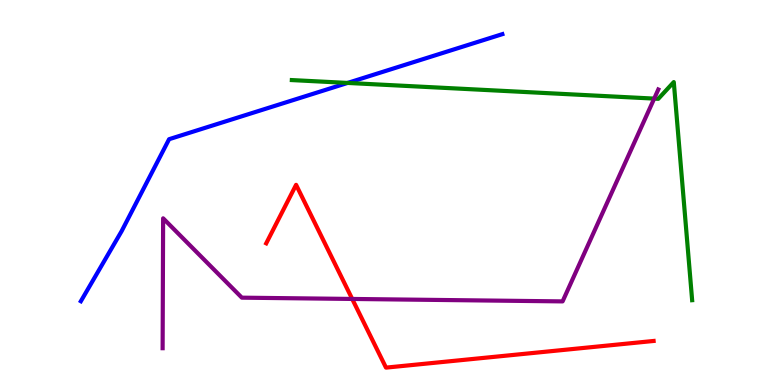[{'lines': ['blue', 'red'], 'intersections': []}, {'lines': ['green', 'red'], 'intersections': []}, {'lines': ['purple', 'red'], 'intersections': [{'x': 4.54, 'y': 2.24}]}, {'lines': ['blue', 'green'], 'intersections': [{'x': 4.49, 'y': 7.85}]}, {'lines': ['blue', 'purple'], 'intersections': []}, {'lines': ['green', 'purple'], 'intersections': [{'x': 8.44, 'y': 7.44}]}]